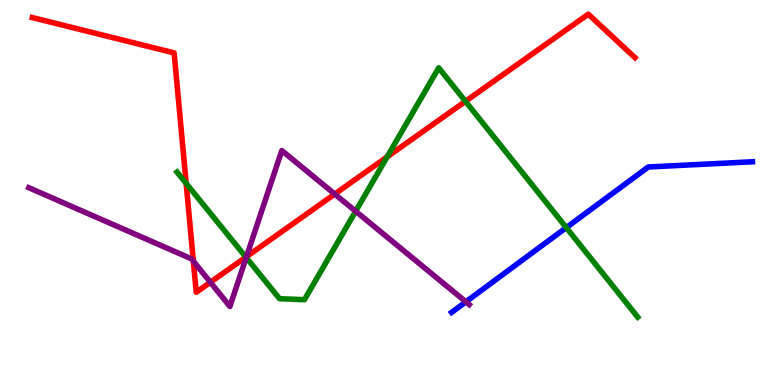[{'lines': ['blue', 'red'], 'intersections': []}, {'lines': ['green', 'red'], 'intersections': [{'x': 2.4, 'y': 5.24}, {'x': 3.17, 'y': 3.32}, {'x': 5.0, 'y': 5.92}, {'x': 6.01, 'y': 7.37}]}, {'lines': ['purple', 'red'], 'intersections': [{'x': 2.49, 'y': 3.22}, {'x': 2.71, 'y': 2.67}, {'x': 3.18, 'y': 3.33}, {'x': 4.32, 'y': 4.96}]}, {'lines': ['blue', 'green'], 'intersections': [{'x': 7.31, 'y': 4.09}]}, {'lines': ['blue', 'purple'], 'intersections': [{'x': 6.01, 'y': 2.16}]}, {'lines': ['green', 'purple'], 'intersections': [{'x': 3.18, 'y': 3.31}, {'x': 4.59, 'y': 4.51}]}]